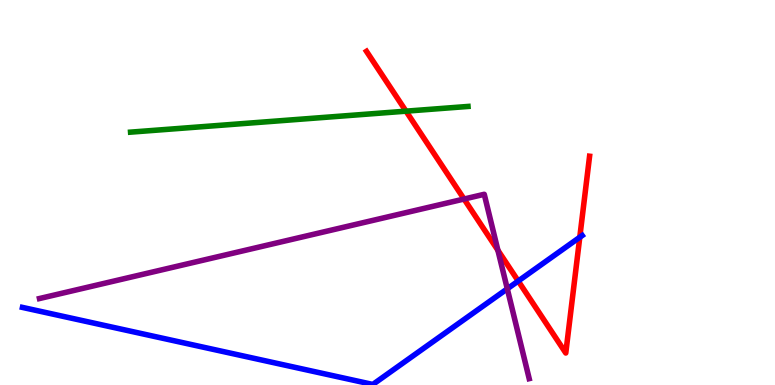[{'lines': ['blue', 'red'], 'intersections': [{'x': 6.69, 'y': 2.7}, {'x': 7.48, 'y': 3.84}]}, {'lines': ['green', 'red'], 'intersections': [{'x': 5.24, 'y': 7.11}]}, {'lines': ['purple', 'red'], 'intersections': [{'x': 5.99, 'y': 4.83}, {'x': 6.42, 'y': 3.5}]}, {'lines': ['blue', 'green'], 'intersections': []}, {'lines': ['blue', 'purple'], 'intersections': [{'x': 6.55, 'y': 2.5}]}, {'lines': ['green', 'purple'], 'intersections': []}]